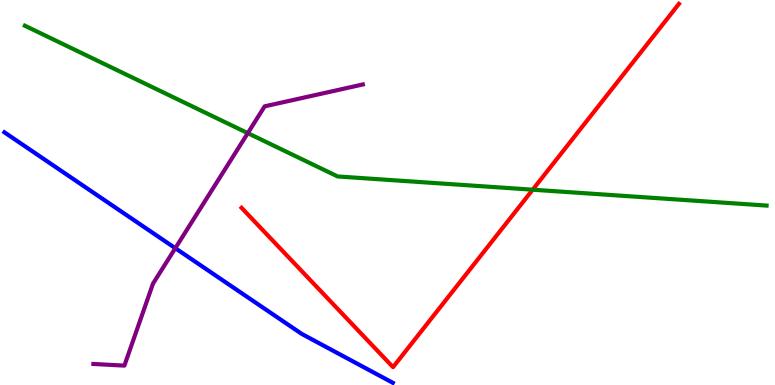[{'lines': ['blue', 'red'], 'intersections': []}, {'lines': ['green', 'red'], 'intersections': [{'x': 6.87, 'y': 5.07}]}, {'lines': ['purple', 'red'], 'intersections': []}, {'lines': ['blue', 'green'], 'intersections': []}, {'lines': ['blue', 'purple'], 'intersections': [{'x': 2.26, 'y': 3.55}]}, {'lines': ['green', 'purple'], 'intersections': [{'x': 3.2, 'y': 6.54}]}]